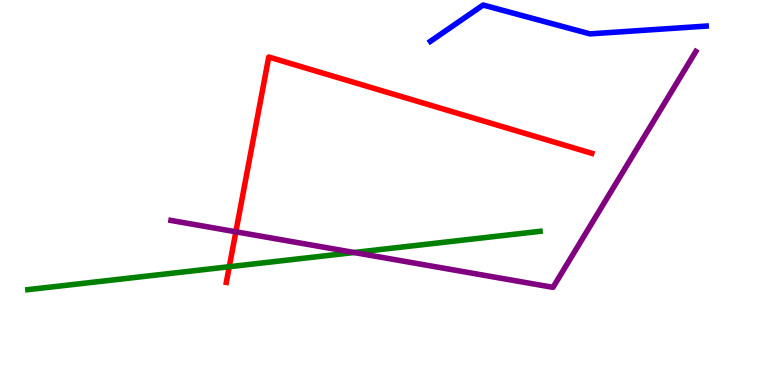[{'lines': ['blue', 'red'], 'intersections': []}, {'lines': ['green', 'red'], 'intersections': [{'x': 2.96, 'y': 3.07}]}, {'lines': ['purple', 'red'], 'intersections': [{'x': 3.04, 'y': 3.98}]}, {'lines': ['blue', 'green'], 'intersections': []}, {'lines': ['blue', 'purple'], 'intersections': []}, {'lines': ['green', 'purple'], 'intersections': [{'x': 4.57, 'y': 3.44}]}]